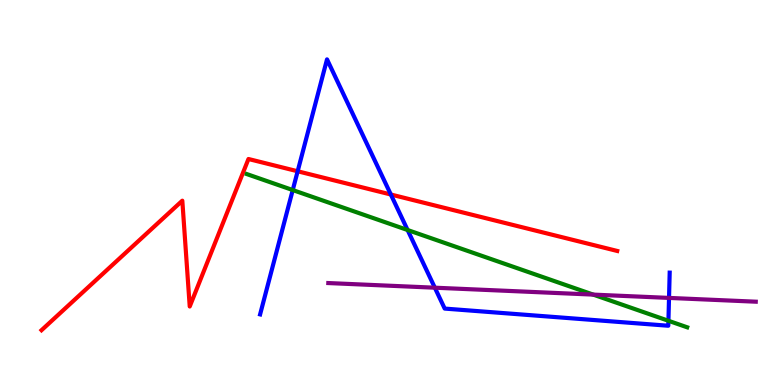[{'lines': ['blue', 'red'], 'intersections': [{'x': 3.84, 'y': 5.55}, {'x': 5.04, 'y': 4.95}]}, {'lines': ['green', 'red'], 'intersections': []}, {'lines': ['purple', 'red'], 'intersections': []}, {'lines': ['blue', 'green'], 'intersections': [{'x': 3.78, 'y': 5.06}, {'x': 5.26, 'y': 4.03}, {'x': 8.62, 'y': 1.67}]}, {'lines': ['blue', 'purple'], 'intersections': [{'x': 5.61, 'y': 2.53}, {'x': 8.63, 'y': 2.26}]}, {'lines': ['green', 'purple'], 'intersections': [{'x': 7.65, 'y': 2.35}]}]